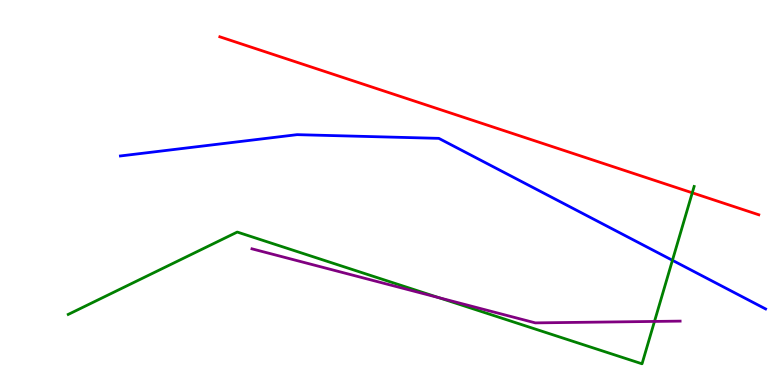[{'lines': ['blue', 'red'], 'intersections': []}, {'lines': ['green', 'red'], 'intersections': [{'x': 8.93, 'y': 4.99}]}, {'lines': ['purple', 'red'], 'intersections': []}, {'lines': ['blue', 'green'], 'intersections': [{'x': 8.68, 'y': 3.24}]}, {'lines': ['blue', 'purple'], 'intersections': []}, {'lines': ['green', 'purple'], 'intersections': [{'x': 5.66, 'y': 2.27}, {'x': 8.44, 'y': 1.65}]}]